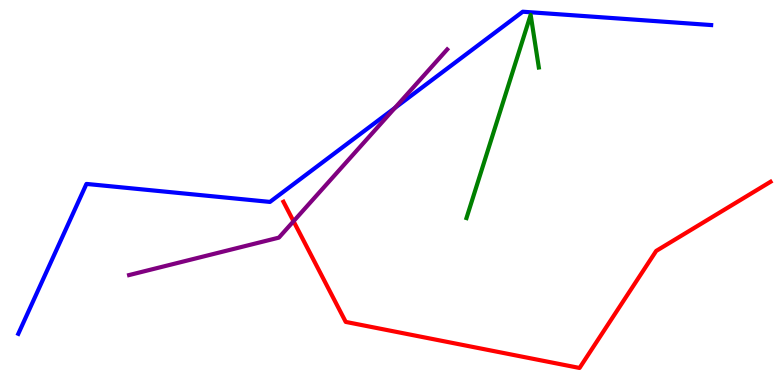[{'lines': ['blue', 'red'], 'intersections': []}, {'lines': ['green', 'red'], 'intersections': []}, {'lines': ['purple', 'red'], 'intersections': [{'x': 3.79, 'y': 4.25}]}, {'lines': ['blue', 'green'], 'intersections': []}, {'lines': ['blue', 'purple'], 'intersections': [{'x': 5.1, 'y': 7.2}]}, {'lines': ['green', 'purple'], 'intersections': []}]